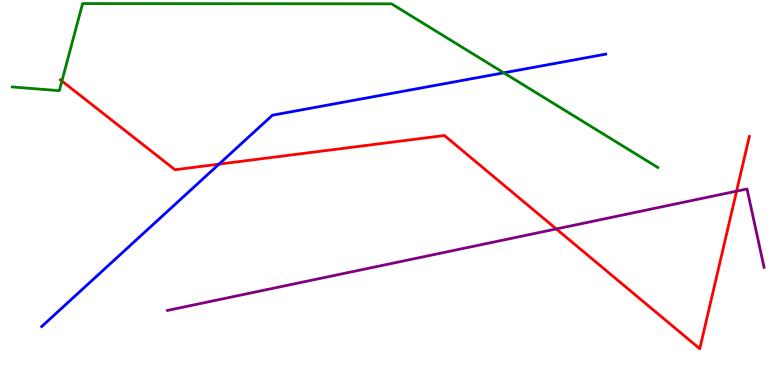[{'lines': ['blue', 'red'], 'intersections': [{'x': 2.83, 'y': 5.74}]}, {'lines': ['green', 'red'], 'intersections': [{'x': 0.799, 'y': 7.9}]}, {'lines': ['purple', 'red'], 'intersections': [{'x': 7.18, 'y': 4.05}, {'x': 9.5, 'y': 5.03}]}, {'lines': ['blue', 'green'], 'intersections': [{'x': 6.5, 'y': 8.11}]}, {'lines': ['blue', 'purple'], 'intersections': []}, {'lines': ['green', 'purple'], 'intersections': []}]